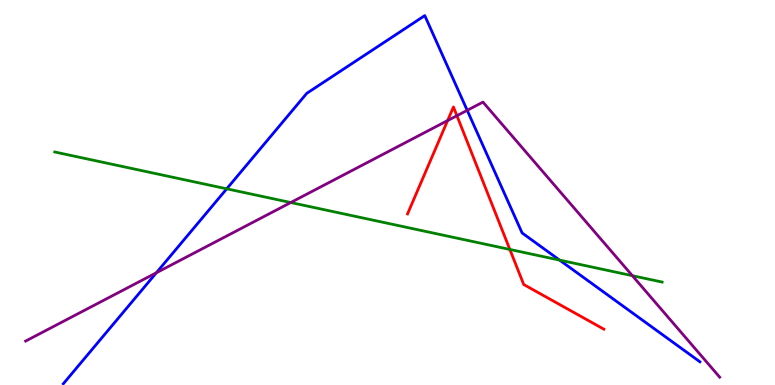[{'lines': ['blue', 'red'], 'intersections': []}, {'lines': ['green', 'red'], 'intersections': [{'x': 6.58, 'y': 3.52}]}, {'lines': ['purple', 'red'], 'intersections': [{'x': 5.78, 'y': 6.87}, {'x': 5.9, 'y': 6.99}]}, {'lines': ['blue', 'green'], 'intersections': [{'x': 2.93, 'y': 5.1}, {'x': 7.22, 'y': 3.24}]}, {'lines': ['blue', 'purple'], 'intersections': [{'x': 2.02, 'y': 2.92}, {'x': 6.03, 'y': 7.13}]}, {'lines': ['green', 'purple'], 'intersections': [{'x': 3.75, 'y': 4.74}, {'x': 8.16, 'y': 2.84}]}]